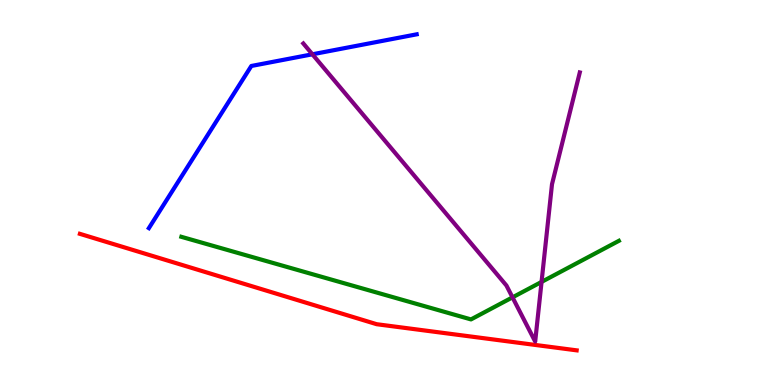[{'lines': ['blue', 'red'], 'intersections': []}, {'lines': ['green', 'red'], 'intersections': []}, {'lines': ['purple', 'red'], 'intersections': []}, {'lines': ['blue', 'green'], 'intersections': []}, {'lines': ['blue', 'purple'], 'intersections': [{'x': 4.03, 'y': 8.59}]}, {'lines': ['green', 'purple'], 'intersections': [{'x': 6.61, 'y': 2.28}, {'x': 6.99, 'y': 2.68}]}]